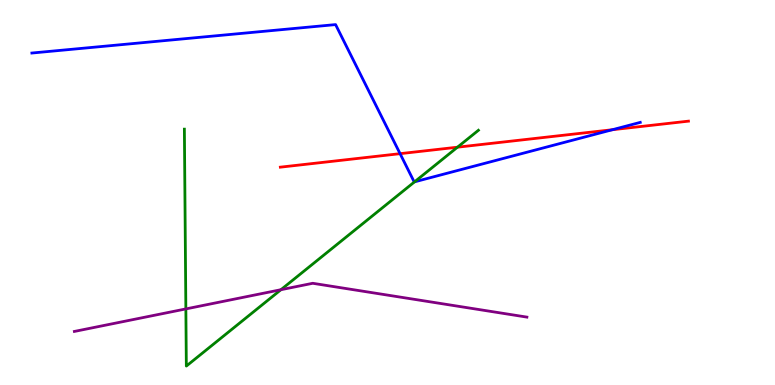[{'lines': ['blue', 'red'], 'intersections': [{'x': 5.16, 'y': 6.01}, {'x': 7.9, 'y': 6.63}]}, {'lines': ['green', 'red'], 'intersections': [{'x': 5.9, 'y': 6.18}]}, {'lines': ['purple', 'red'], 'intersections': []}, {'lines': ['blue', 'green'], 'intersections': [{'x': 5.35, 'y': 5.28}]}, {'lines': ['blue', 'purple'], 'intersections': []}, {'lines': ['green', 'purple'], 'intersections': [{'x': 2.4, 'y': 1.98}, {'x': 3.62, 'y': 2.47}]}]